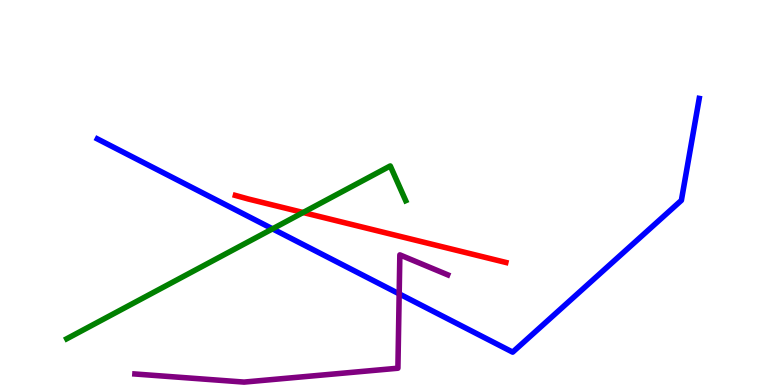[{'lines': ['blue', 'red'], 'intersections': []}, {'lines': ['green', 'red'], 'intersections': [{'x': 3.91, 'y': 4.48}]}, {'lines': ['purple', 'red'], 'intersections': []}, {'lines': ['blue', 'green'], 'intersections': [{'x': 3.52, 'y': 4.06}]}, {'lines': ['blue', 'purple'], 'intersections': [{'x': 5.15, 'y': 2.37}]}, {'lines': ['green', 'purple'], 'intersections': []}]